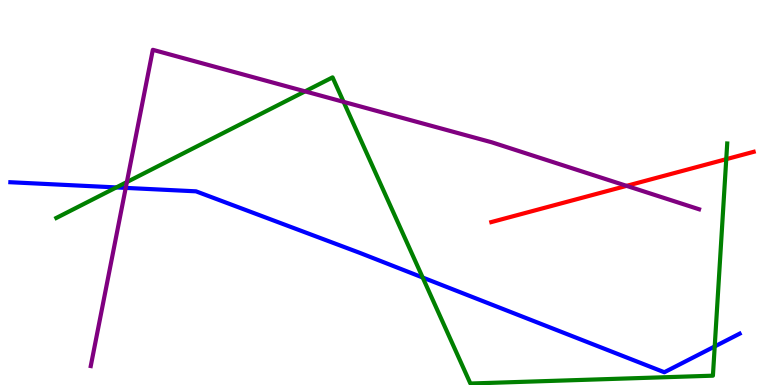[{'lines': ['blue', 'red'], 'intersections': []}, {'lines': ['green', 'red'], 'intersections': [{'x': 9.37, 'y': 5.87}]}, {'lines': ['purple', 'red'], 'intersections': [{'x': 8.09, 'y': 5.17}]}, {'lines': ['blue', 'green'], 'intersections': [{'x': 1.5, 'y': 5.13}, {'x': 5.45, 'y': 2.79}, {'x': 9.22, 'y': 1.0}]}, {'lines': ['blue', 'purple'], 'intersections': [{'x': 1.62, 'y': 5.12}]}, {'lines': ['green', 'purple'], 'intersections': [{'x': 1.64, 'y': 5.27}, {'x': 3.94, 'y': 7.63}, {'x': 4.43, 'y': 7.35}]}]